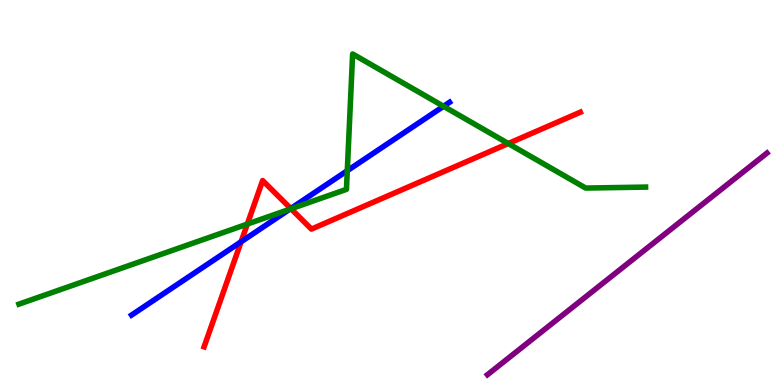[{'lines': ['blue', 'red'], 'intersections': [{'x': 3.11, 'y': 3.72}, {'x': 3.75, 'y': 4.58}]}, {'lines': ['green', 'red'], 'intersections': [{'x': 3.19, 'y': 4.18}, {'x': 3.75, 'y': 4.58}, {'x': 6.56, 'y': 6.27}]}, {'lines': ['purple', 'red'], 'intersections': []}, {'lines': ['blue', 'green'], 'intersections': [{'x': 3.74, 'y': 4.57}, {'x': 4.48, 'y': 5.57}, {'x': 5.72, 'y': 7.24}]}, {'lines': ['blue', 'purple'], 'intersections': []}, {'lines': ['green', 'purple'], 'intersections': []}]